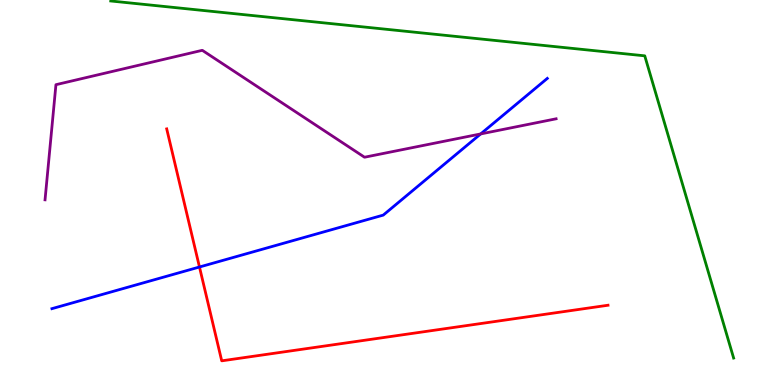[{'lines': ['blue', 'red'], 'intersections': [{'x': 2.57, 'y': 3.06}]}, {'lines': ['green', 'red'], 'intersections': []}, {'lines': ['purple', 'red'], 'intersections': []}, {'lines': ['blue', 'green'], 'intersections': []}, {'lines': ['blue', 'purple'], 'intersections': [{'x': 6.2, 'y': 6.52}]}, {'lines': ['green', 'purple'], 'intersections': []}]